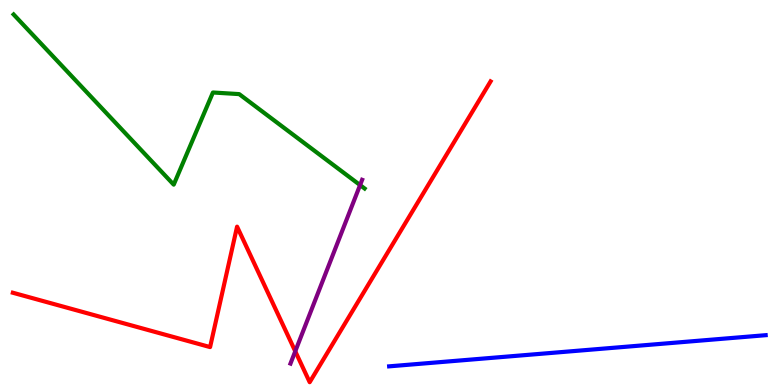[{'lines': ['blue', 'red'], 'intersections': []}, {'lines': ['green', 'red'], 'intersections': []}, {'lines': ['purple', 'red'], 'intersections': [{'x': 3.81, 'y': 0.875}]}, {'lines': ['blue', 'green'], 'intersections': []}, {'lines': ['blue', 'purple'], 'intersections': []}, {'lines': ['green', 'purple'], 'intersections': [{'x': 4.65, 'y': 5.19}]}]